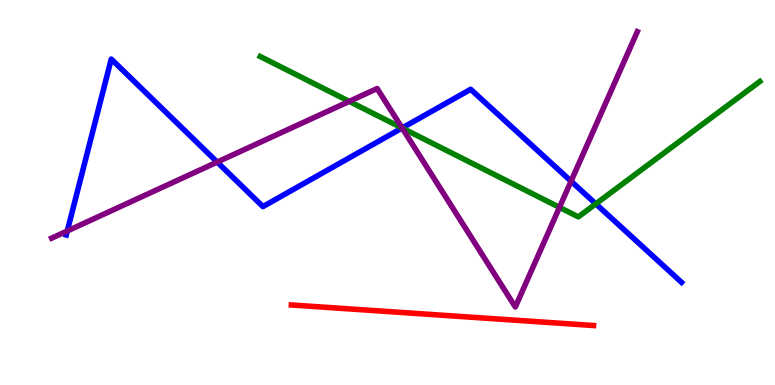[{'lines': ['blue', 'red'], 'intersections': []}, {'lines': ['green', 'red'], 'intersections': []}, {'lines': ['purple', 'red'], 'intersections': []}, {'lines': ['blue', 'green'], 'intersections': [{'x': 5.19, 'y': 6.67}, {'x': 7.69, 'y': 4.71}]}, {'lines': ['blue', 'purple'], 'intersections': [{'x': 0.868, 'y': 4.0}, {'x': 2.8, 'y': 5.79}, {'x': 5.19, 'y': 6.68}, {'x': 7.37, 'y': 5.29}]}, {'lines': ['green', 'purple'], 'intersections': [{'x': 4.51, 'y': 7.37}, {'x': 5.19, 'y': 6.67}, {'x': 7.22, 'y': 4.61}]}]